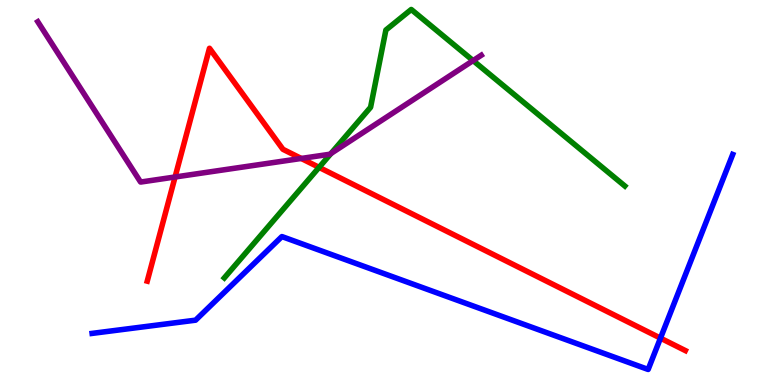[{'lines': ['blue', 'red'], 'intersections': [{'x': 8.52, 'y': 1.22}]}, {'lines': ['green', 'red'], 'intersections': [{'x': 4.12, 'y': 5.65}]}, {'lines': ['purple', 'red'], 'intersections': [{'x': 2.26, 'y': 5.4}, {'x': 3.89, 'y': 5.88}]}, {'lines': ['blue', 'green'], 'intersections': []}, {'lines': ['blue', 'purple'], 'intersections': []}, {'lines': ['green', 'purple'], 'intersections': [{'x': 4.27, 'y': 6.01}, {'x': 6.1, 'y': 8.43}]}]